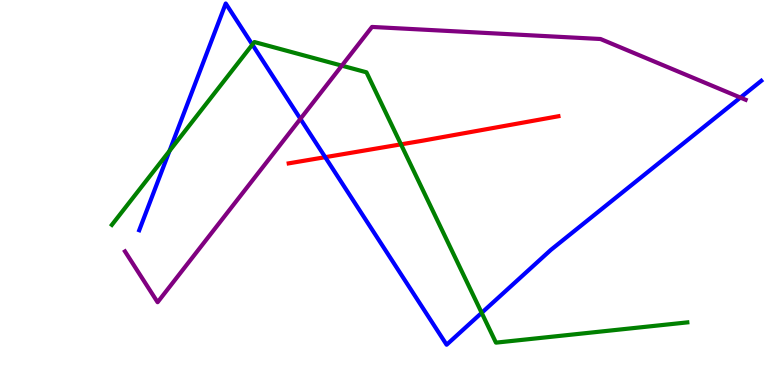[{'lines': ['blue', 'red'], 'intersections': [{'x': 4.2, 'y': 5.92}]}, {'lines': ['green', 'red'], 'intersections': [{'x': 5.17, 'y': 6.25}]}, {'lines': ['purple', 'red'], 'intersections': []}, {'lines': ['blue', 'green'], 'intersections': [{'x': 2.19, 'y': 6.08}, {'x': 3.26, 'y': 8.84}, {'x': 6.22, 'y': 1.87}]}, {'lines': ['blue', 'purple'], 'intersections': [{'x': 3.88, 'y': 6.91}, {'x': 9.55, 'y': 7.47}]}, {'lines': ['green', 'purple'], 'intersections': [{'x': 4.41, 'y': 8.29}]}]